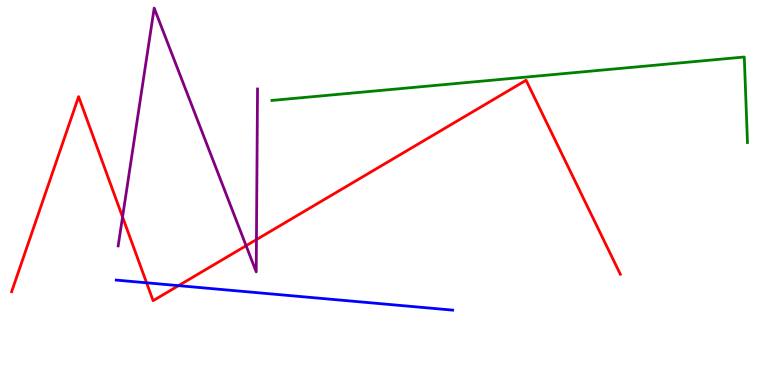[{'lines': ['blue', 'red'], 'intersections': [{'x': 1.89, 'y': 2.65}, {'x': 2.3, 'y': 2.58}]}, {'lines': ['green', 'red'], 'intersections': []}, {'lines': ['purple', 'red'], 'intersections': [{'x': 1.58, 'y': 4.36}, {'x': 3.18, 'y': 3.62}, {'x': 3.31, 'y': 3.78}]}, {'lines': ['blue', 'green'], 'intersections': []}, {'lines': ['blue', 'purple'], 'intersections': []}, {'lines': ['green', 'purple'], 'intersections': []}]